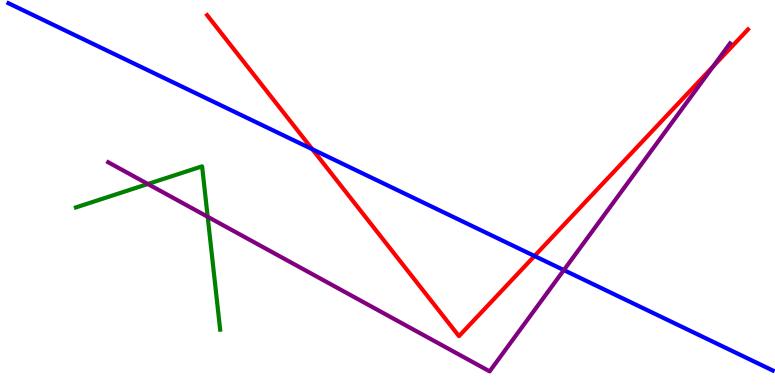[{'lines': ['blue', 'red'], 'intersections': [{'x': 4.03, 'y': 6.12}, {'x': 6.9, 'y': 3.35}]}, {'lines': ['green', 'red'], 'intersections': []}, {'lines': ['purple', 'red'], 'intersections': [{'x': 9.2, 'y': 8.27}]}, {'lines': ['blue', 'green'], 'intersections': []}, {'lines': ['blue', 'purple'], 'intersections': [{'x': 7.28, 'y': 2.98}]}, {'lines': ['green', 'purple'], 'intersections': [{'x': 1.91, 'y': 5.22}, {'x': 2.68, 'y': 4.37}]}]